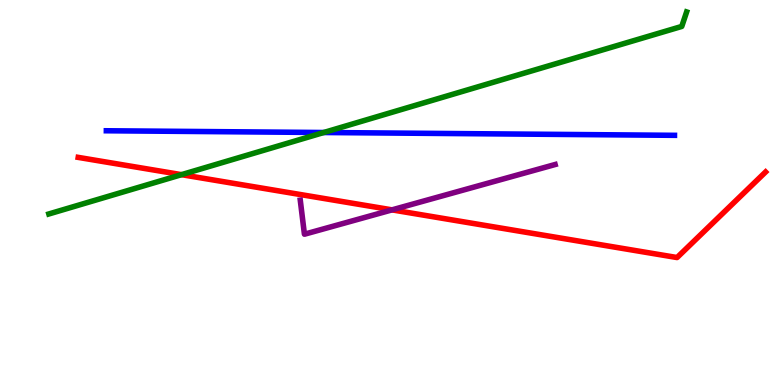[{'lines': ['blue', 'red'], 'intersections': []}, {'lines': ['green', 'red'], 'intersections': [{'x': 2.34, 'y': 5.46}]}, {'lines': ['purple', 'red'], 'intersections': [{'x': 5.06, 'y': 4.55}]}, {'lines': ['blue', 'green'], 'intersections': [{'x': 4.18, 'y': 6.56}]}, {'lines': ['blue', 'purple'], 'intersections': []}, {'lines': ['green', 'purple'], 'intersections': []}]